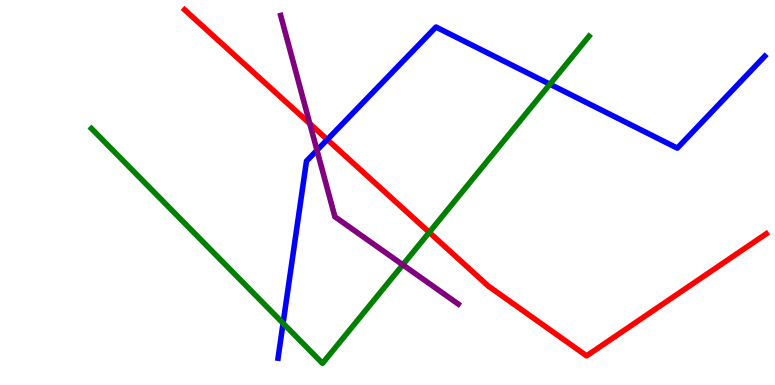[{'lines': ['blue', 'red'], 'intersections': [{'x': 4.22, 'y': 6.37}]}, {'lines': ['green', 'red'], 'intersections': [{'x': 5.54, 'y': 3.97}]}, {'lines': ['purple', 'red'], 'intersections': [{'x': 4.0, 'y': 6.79}]}, {'lines': ['blue', 'green'], 'intersections': [{'x': 3.65, 'y': 1.6}, {'x': 7.1, 'y': 7.81}]}, {'lines': ['blue', 'purple'], 'intersections': [{'x': 4.09, 'y': 6.1}]}, {'lines': ['green', 'purple'], 'intersections': [{'x': 5.2, 'y': 3.12}]}]